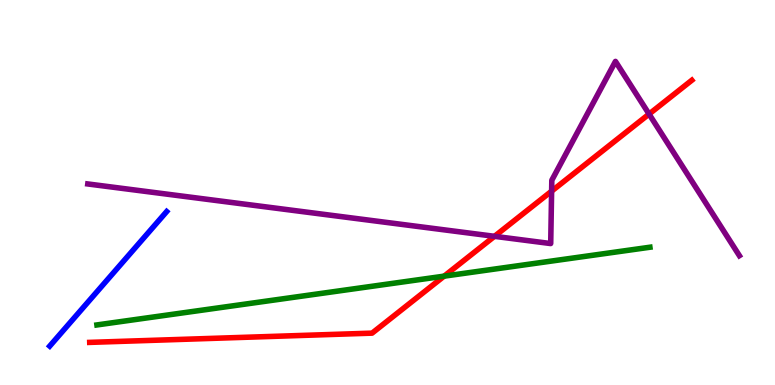[{'lines': ['blue', 'red'], 'intersections': []}, {'lines': ['green', 'red'], 'intersections': [{'x': 5.73, 'y': 2.83}]}, {'lines': ['purple', 'red'], 'intersections': [{'x': 6.38, 'y': 3.86}, {'x': 7.12, 'y': 5.04}, {'x': 8.38, 'y': 7.04}]}, {'lines': ['blue', 'green'], 'intersections': []}, {'lines': ['blue', 'purple'], 'intersections': []}, {'lines': ['green', 'purple'], 'intersections': []}]